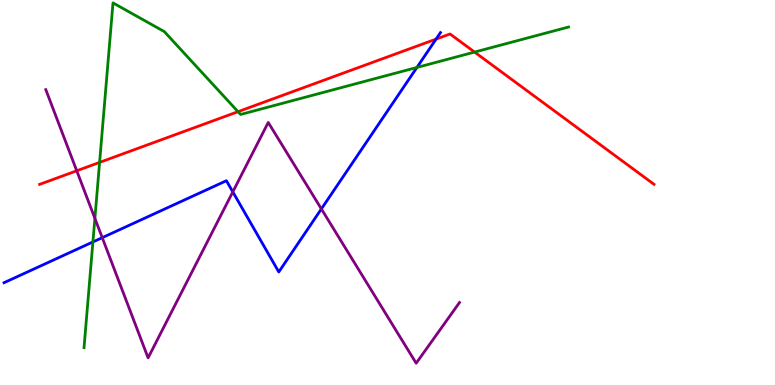[{'lines': ['blue', 'red'], 'intersections': [{'x': 5.63, 'y': 8.98}]}, {'lines': ['green', 'red'], 'intersections': [{'x': 1.29, 'y': 5.78}, {'x': 3.07, 'y': 7.1}, {'x': 6.12, 'y': 8.65}]}, {'lines': ['purple', 'red'], 'intersections': [{'x': 0.99, 'y': 5.56}]}, {'lines': ['blue', 'green'], 'intersections': [{'x': 1.2, 'y': 3.72}, {'x': 5.38, 'y': 8.25}]}, {'lines': ['blue', 'purple'], 'intersections': [{'x': 1.32, 'y': 3.83}, {'x': 3.0, 'y': 5.02}, {'x': 4.15, 'y': 4.57}]}, {'lines': ['green', 'purple'], 'intersections': [{'x': 1.22, 'y': 4.33}]}]